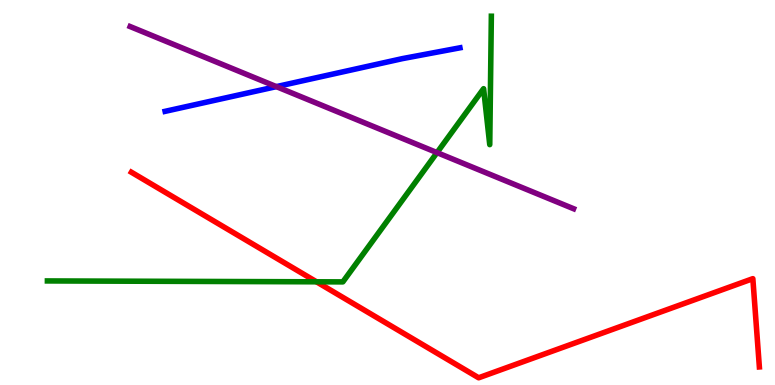[{'lines': ['blue', 'red'], 'intersections': []}, {'lines': ['green', 'red'], 'intersections': [{'x': 4.08, 'y': 2.68}]}, {'lines': ['purple', 'red'], 'intersections': []}, {'lines': ['blue', 'green'], 'intersections': []}, {'lines': ['blue', 'purple'], 'intersections': [{'x': 3.57, 'y': 7.75}]}, {'lines': ['green', 'purple'], 'intersections': [{'x': 5.64, 'y': 6.04}]}]